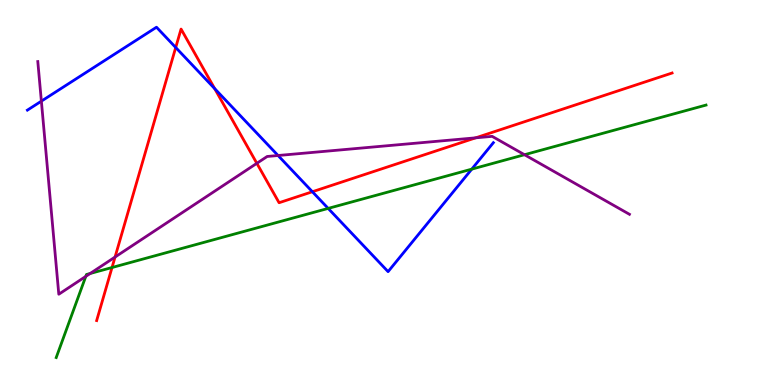[{'lines': ['blue', 'red'], 'intersections': [{'x': 2.27, 'y': 8.77}, {'x': 2.77, 'y': 7.7}, {'x': 4.03, 'y': 5.02}]}, {'lines': ['green', 'red'], 'intersections': [{'x': 1.45, 'y': 3.05}]}, {'lines': ['purple', 'red'], 'intersections': [{'x': 1.48, 'y': 3.32}, {'x': 3.31, 'y': 5.76}, {'x': 6.14, 'y': 6.42}]}, {'lines': ['blue', 'green'], 'intersections': [{'x': 4.23, 'y': 4.59}, {'x': 6.09, 'y': 5.61}]}, {'lines': ['blue', 'purple'], 'intersections': [{'x': 0.534, 'y': 7.37}, {'x': 3.59, 'y': 5.96}]}, {'lines': ['green', 'purple'], 'intersections': [{'x': 1.11, 'y': 2.82}, {'x': 1.16, 'y': 2.9}, {'x': 6.77, 'y': 5.98}]}]